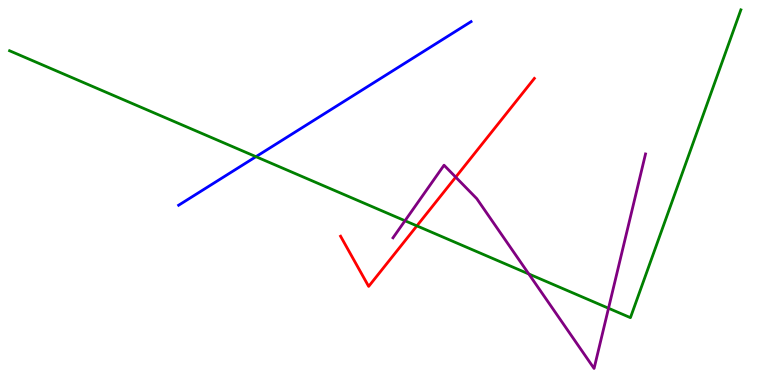[{'lines': ['blue', 'red'], 'intersections': []}, {'lines': ['green', 'red'], 'intersections': [{'x': 5.38, 'y': 4.13}]}, {'lines': ['purple', 'red'], 'intersections': [{'x': 5.88, 'y': 5.4}]}, {'lines': ['blue', 'green'], 'intersections': [{'x': 3.3, 'y': 5.93}]}, {'lines': ['blue', 'purple'], 'intersections': []}, {'lines': ['green', 'purple'], 'intersections': [{'x': 5.23, 'y': 4.27}, {'x': 6.82, 'y': 2.88}, {'x': 7.85, 'y': 1.99}]}]